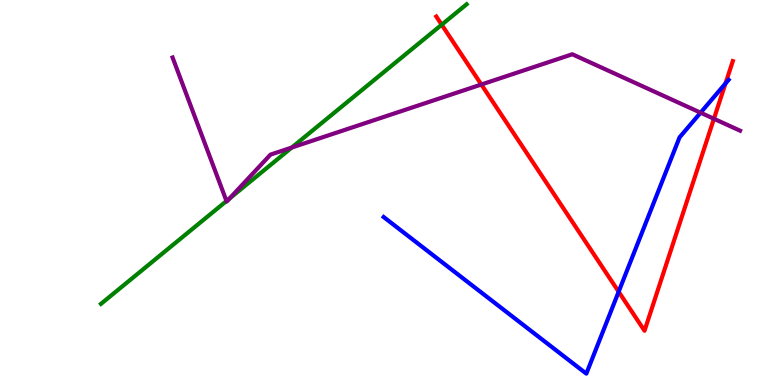[{'lines': ['blue', 'red'], 'intersections': [{'x': 7.98, 'y': 2.42}, {'x': 9.36, 'y': 7.83}]}, {'lines': ['green', 'red'], 'intersections': [{'x': 5.7, 'y': 9.36}]}, {'lines': ['purple', 'red'], 'intersections': [{'x': 6.21, 'y': 7.8}, {'x': 9.21, 'y': 6.92}]}, {'lines': ['blue', 'green'], 'intersections': []}, {'lines': ['blue', 'purple'], 'intersections': [{'x': 9.04, 'y': 7.07}]}, {'lines': ['green', 'purple'], 'intersections': [{'x': 2.92, 'y': 4.78}, {'x': 2.96, 'y': 4.84}, {'x': 3.76, 'y': 6.17}]}]